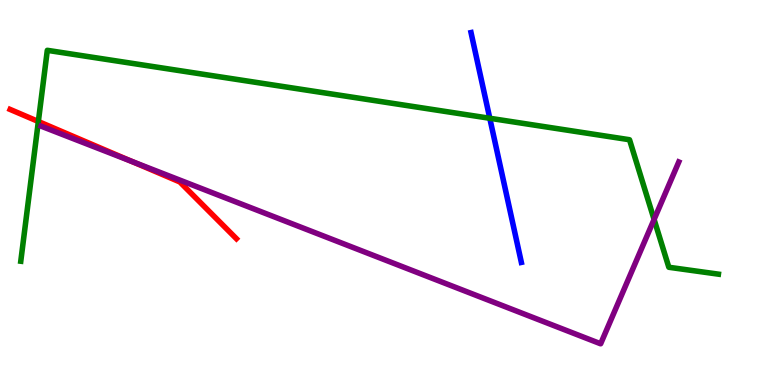[{'lines': ['blue', 'red'], 'intersections': []}, {'lines': ['green', 'red'], 'intersections': [{'x': 0.495, 'y': 6.84}]}, {'lines': ['purple', 'red'], 'intersections': [{'x': 1.7, 'y': 5.81}]}, {'lines': ['blue', 'green'], 'intersections': [{'x': 6.32, 'y': 6.93}]}, {'lines': ['blue', 'purple'], 'intersections': []}, {'lines': ['green', 'purple'], 'intersections': [{'x': 8.44, 'y': 4.3}]}]